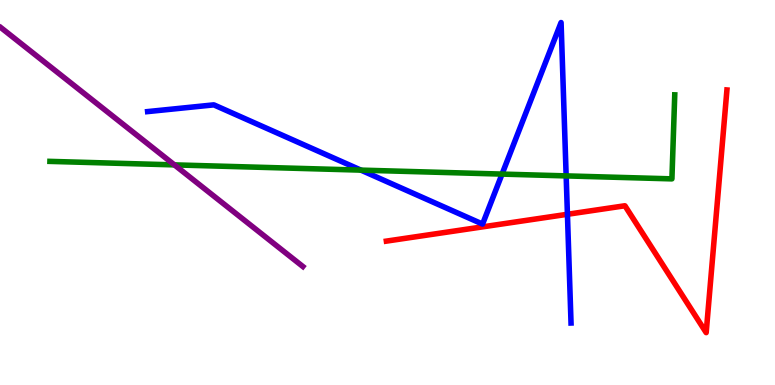[{'lines': ['blue', 'red'], 'intersections': [{'x': 7.32, 'y': 4.43}]}, {'lines': ['green', 'red'], 'intersections': []}, {'lines': ['purple', 'red'], 'intersections': []}, {'lines': ['blue', 'green'], 'intersections': [{'x': 4.66, 'y': 5.58}, {'x': 6.48, 'y': 5.48}, {'x': 7.31, 'y': 5.43}]}, {'lines': ['blue', 'purple'], 'intersections': []}, {'lines': ['green', 'purple'], 'intersections': [{'x': 2.25, 'y': 5.72}]}]